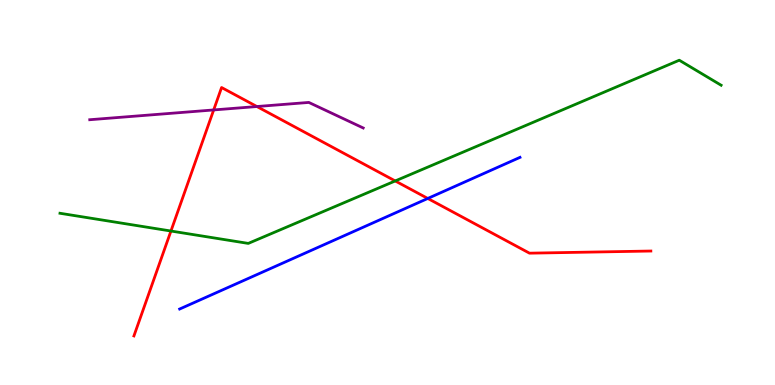[{'lines': ['blue', 'red'], 'intersections': [{'x': 5.52, 'y': 4.85}]}, {'lines': ['green', 'red'], 'intersections': [{'x': 2.21, 'y': 4.0}, {'x': 5.1, 'y': 5.3}]}, {'lines': ['purple', 'red'], 'intersections': [{'x': 2.76, 'y': 7.14}, {'x': 3.31, 'y': 7.23}]}, {'lines': ['blue', 'green'], 'intersections': []}, {'lines': ['blue', 'purple'], 'intersections': []}, {'lines': ['green', 'purple'], 'intersections': []}]